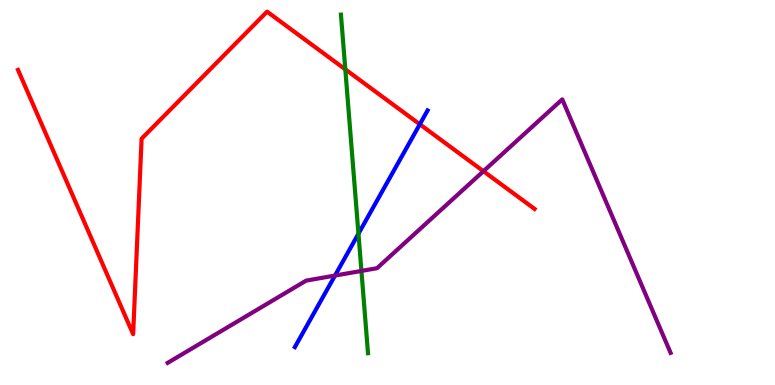[{'lines': ['blue', 'red'], 'intersections': [{'x': 5.42, 'y': 6.77}]}, {'lines': ['green', 'red'], 'intersections': [{'x': 4.46, 'y': 8.2}]}, {'lines': ['purple', 'red'], 'intersections': [{'x': 6.24, 'y': 5.55}]}, {'lines': ['blue', 'green'], 'intersections': [{'x': 4.63, 'y': 3.93}]}, {'lines': ['blue', 'purple'], 'intersections': [{'x': 4.32, 'y': 2.84}]}, {'lines': ['green', 'purple'], 'intersections': [{'x': 4.66, 'y': 2.96}]}]